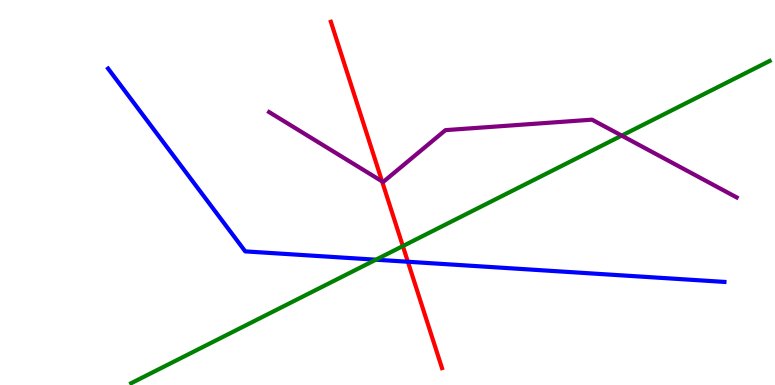[{'lines': ['blue', 'red'], 'intersections': [{'x': 5.26, 'y': 3.2}]}, {'lines': ['green', 'red'], 'intersections': [{'x': 5.2, 'y': 3.61}]}, {'lines': ['purple', 'red'], 'intersections': [{'x': 4.93, 'y': 5.29}]}, {'lines': ['blue', 'green'], 'intersections': [{'x': 4.85, 'y': 3.25}]}, {'lines': ['blue', 'purple'], 'intersections': []}, {'lines': ['green', 'purple'], 'intersections': [{'x': 8.02, 'y': 6.48}]}]